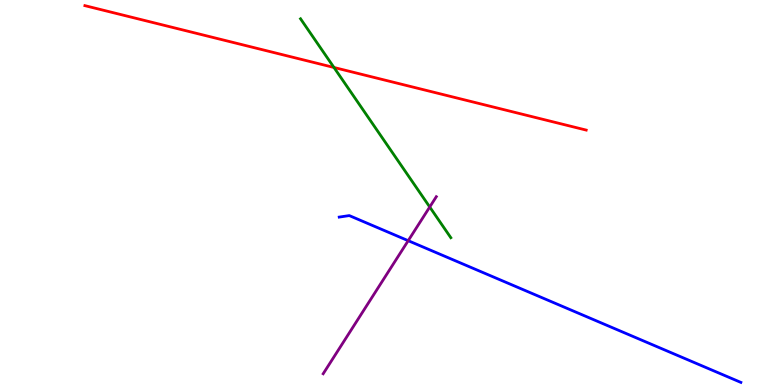[{'lines': ['blue', 'red'], 'intersections': []}, {'lines': ['green', 'red'], 'intersections': [{'x': 4.31, 'y': 8.25}]}, {'lines': ['purple', 'red'], 'intersections': []}, {'lines': ['blue', 'green'], 'intersections': []}, {'lines': ['blue', 'purple'], 'intersections': [{'x': 5.27, 'y': 3.75}]}, {'lines': ['green', 'purple'], 'intersections': [{'x': 5.54, 'y': 4.62}]}]